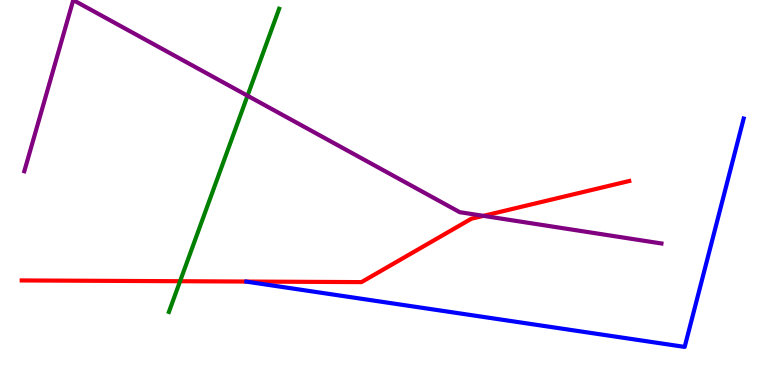[{'lines': ['blue', 'red'], 'intersections': []}, {'lines': ['green', 'red'], 'intersections': [{'x': 2.32, 'y': 2.7}]}, {'lines': ['purple', 'red'], 'intersections': [{'x': 6.24, 'y': 4.39}]}, {'lines': ['blue', 'green'], 'intersections': []}, {'lines': ['blue', 'purple'], 'intersections': []}, {'lines': ['green', 'purple'], 'intersections': [{'x': 3.19, 'y': 7.51}]}]